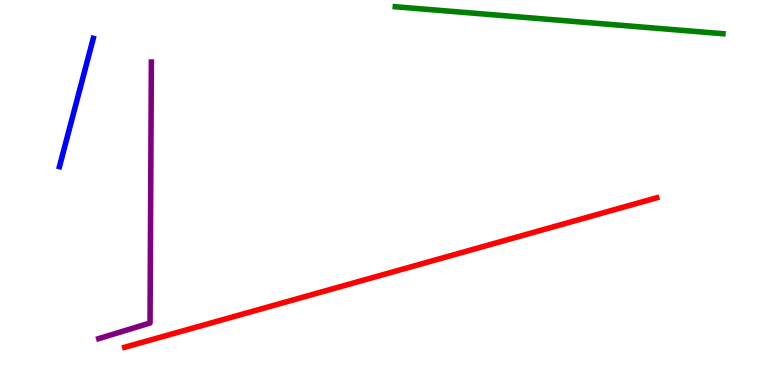[{'lines': ['blue', 'red'], 'intersections': []}, {'lines': ['green', 'red'], 'intersections': []}, {'lines': ['purple', 'red'], 'intersections': []}, {'lines': ['blue', 'green'], 'intersections': []}, {'lines': ['blue', 'purple'], 'intersections': []}, {'lines': ['green', 'purple'], 'intersections': []}]